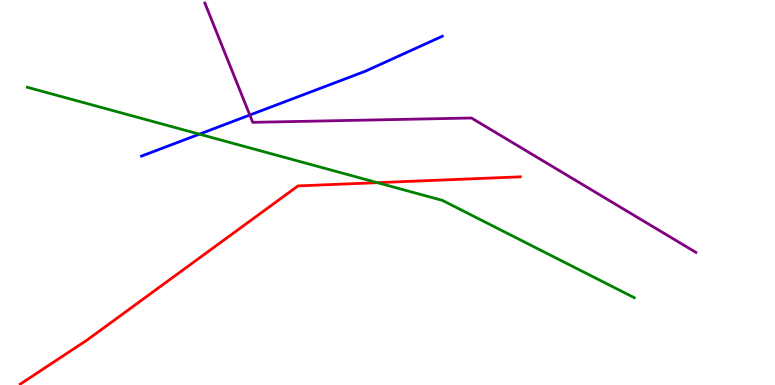[{'lines': ['blue', 'red'], 'intersections': []}, {'lines': ['green', 'red'], 'intersections': [{'x': 4.87, 'y': 5.26}]}, {'lines': ['purple', 'red'], 'intersections': []}, {'lines': ['blue', 'green'], 'intersections': [{'x': 2.57, 'y': 6.52}]}, {'lines': ['blue', 'purple'], 'intersections': [{'x': 3.22, 'y': 7.01}]}, {'lines': ['green', 'purple'], 'intersections': []}]